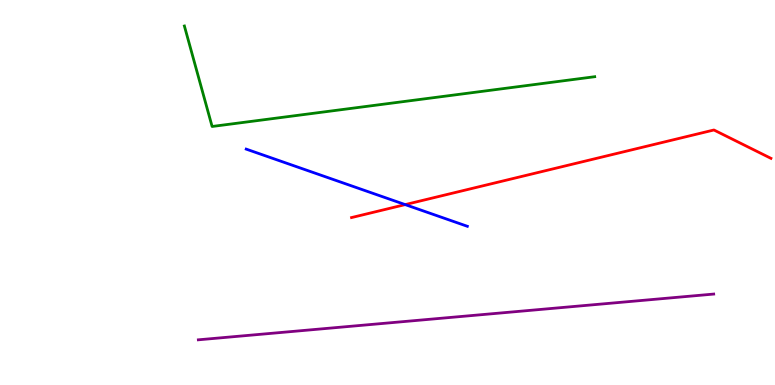[{'lines': ['blue', 'red'], 'intersections': [{'x': 5.23, 'y': 4.69}]}, {'lines': ['green', 'red'], 'intersections': []}, {'lines': ['purple', 'red'], 'intersections': []}, {'lines': ['blue', 'green'], 'intersections': []}, {'lines': ['blue', 'purple'], 'intersections': []}, {'lines': ['green', 'purple'], 'intersections': []}]